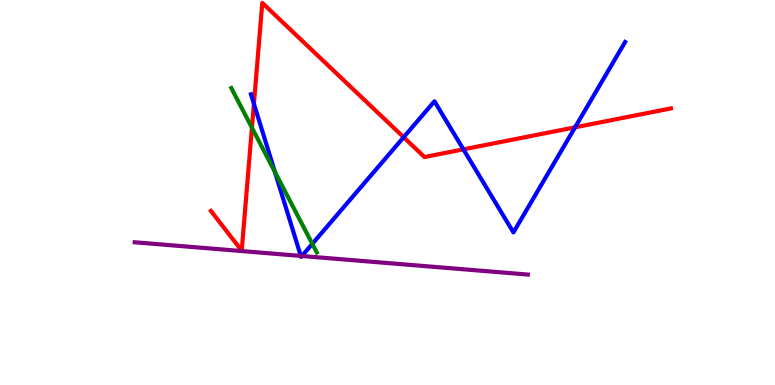[{'lines': ['blue', 'red'], 'intersections': [{'x': 3.28, 'y': 7.3}, {'x': 5.21, 'y': 6.44}, {'x': 5.98, 'y': 6.12}, {'x': 7.42, 'y': 6.69}]}, {'lines': ['green', 'red'], 'intersections': [{'x': 3.25, 'y': 6.68}]}, {'lines': ['purple', 'red'], 'intersections': []}, {'lines': ['blue', 'green'], 'intersections': [{'x': 3.55, 'y': 5.54}, {'x': 4.03, 'y': 3.67}]}, {'lines': ['blue', 'purple'], 'intersections': [{'x': 3.88, 'y': 3.35}, {'x': 3.9, 'y': 3.35}]}, {'lines': ['green', 'purple'], 'intersections': []}]